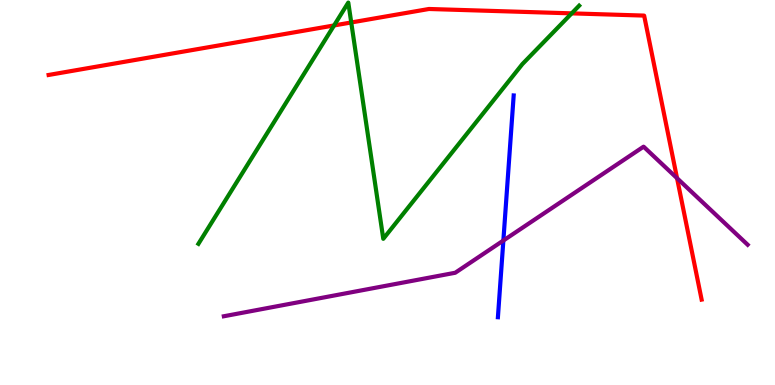[{'lines': ['blue', 'red'], 'intersections': []}, {'lines': ['green', 'red'], 'intersections': [{'x': 4.31, 'y': 9.34}, {'x': 4.53, 'y': 9.42}, {'x': 7.38, 'y': 9.65}]}, {'lines': ['purple', 'red'], 'intersections': [{'x': 8.74, 'y': 5.37}]}, {'lines': ['blue', 'green'], 'intersections': []}, {'lines': ['blue', 'purple'], 'intersections': [{'x': 6.5, 'y': 3.75}]}, {'lines': ['green', 'purple'], 'intersections': []}]